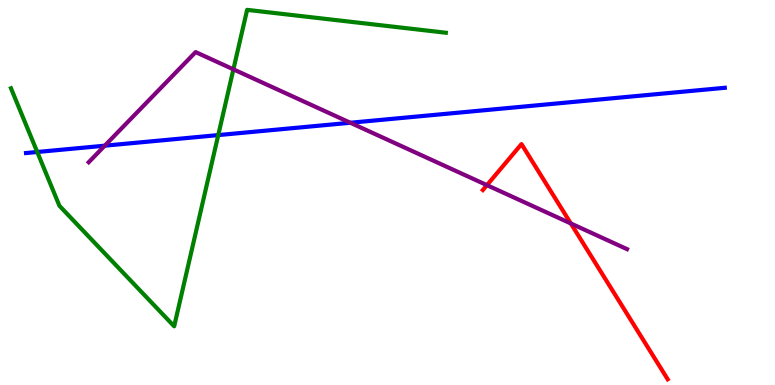[{'lines': ['blue', 'red'], 'intersections': []}, {'lines': ['green', 'red'], 'intersections': []}, {'lines': ['purple', 'red'], 'intersections': [{'x': 6.28, 'y': 5.19}, {'x': 7.37, 'y': 4.2}]}, {'lines': ['blue', 'green'], 'intersections': [{'x': 0.481, 'y': 6.05}, {'x': 2.82, 'y': 6.49}]}, {'lines': ['blue', 'purple'], 'intersections': [{'x': 1.35, 'y': 6.22}, {'x': 4.52, 'y': 6.81}]}, {'lines': ['green', 'purple'], 'intersections': [{'x': 3.01, 'y': 8.2}]}]